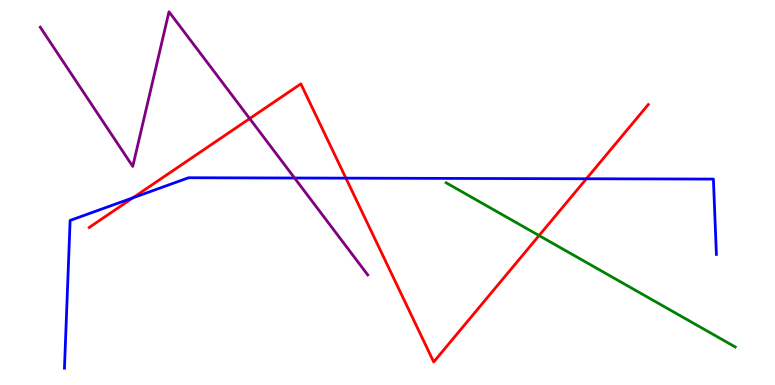[{'lines': ['blue', 'red'], 'intersections': [{'x': 1.72, 'y': 4.86}, {'x': 4.46, 'y': 5.37}, {'x': 7.57, 'y': 5.36}]}, {'lines': ['green', 'red'], 'intersections': [{'x': 6.96, 'y': 3.88}]}, {'lines': ['purple', 'red'], 'intersections': [{'x': 3.22, 'y': 6.92}]}, {'lines': ['blue', 'green'], 'intersections': []}, {'lines': ['blue', 'purple'], 'intersections': [{'x': 3.8, 'y': 5.38}]}, {'lines': ['green', 'purple'], 'intersections': []}]